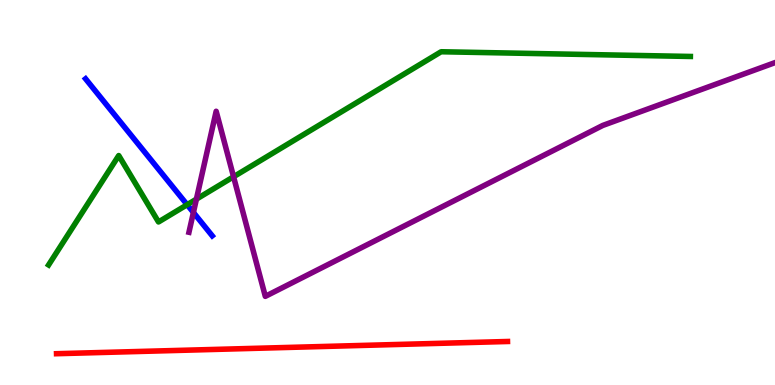[{'lines': ['blue', 'red'], 'intersections': []}, {'lines': ['green', 'red'], 'intersections': []}, {'lines': ['purple', 'red'], 'intersections': []}, {'lines': ['blue', 'green'], 'intersections': [{'x': 2.41, 'y': 4.68}]}, {'lines': ['blue', 'purple'], 'intersections': [{'x': 2.5, 'y': 4.48}]}, {'lines': ['green', 'purple'], 'intersections': [{'x': 2.53, 'y': 4.83}, {'x': 3.01, 'y': 5.41}]}]